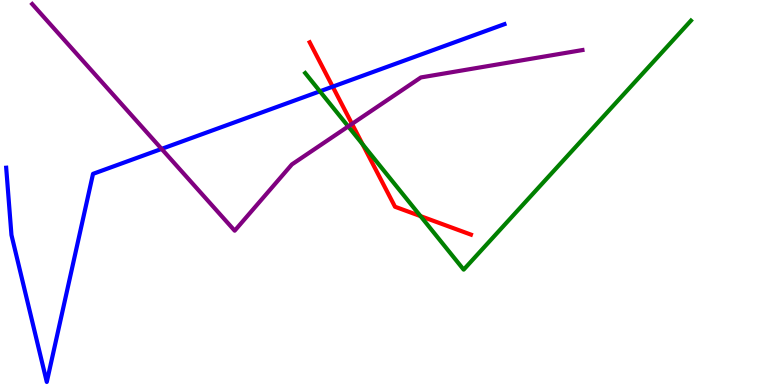[{'lines': ['blue', 'red'], 'intersections': [{'x': 4.29, 'y': 7.75}]}, {'lines': ['green', 'red'], 'intersections': [{'x': 4.68, 'y': 6.25}, {'x': 5.43, 'y': 4.39}]}, {'lines': ['purple', 'red'], 'intersections': [{'x': 4.54, 'y': 6.78}]}, {'lines': ['blue', 'green'], 'intersections': [{'x': 4.13, 'y': 7.63}]}, {'lines': ['blue', 'purple'], 'intersections': [{'x': 2.09, 'y': 6.13}]}, {'lines': ['green', 'purple'], 'intersections': [{'x': 4.49, 'y': 6.72}]}]